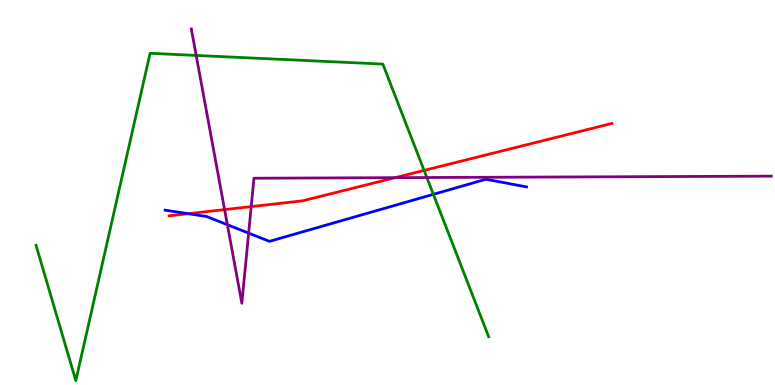[{'lines': ['blue', 'red'], 'intersections': [{'x': 2.43, 'y': 4.45}]}, {'lines': ['green', 'red'], 'intersections': [{'x': 5.47, 'y': 5.57}]}, {'lines': ['purple', 'red'], 'intersections': [{'x': 2.9, 'y': 4.56}, {'x': 3.24, 'y': 4.63}, {'x': 5.1, 'y': 5.39}]}, {'lines': ['blue', 'green'], 'intersections': [{'x': 5.59, 'y': 4.95}]}, {'lines': ['blue', 'purple'], 'intersections': [{'x': 2.93, 'y': 4.16}, {'x': 3.21, 'y': 3.94}]}, {'lines': ['green', 'purple'], 'intersections': [{'x': 2.53, 'y': 8.56}, {'x': 5.51, 'y': 5.39}]}]